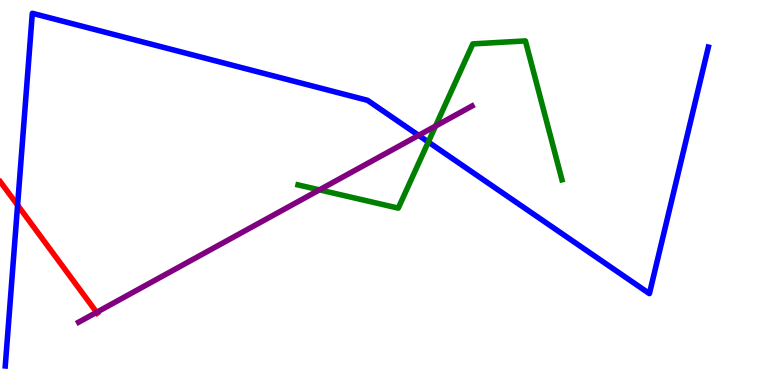[{'lines': ['blue', 'red'], 'intersections': [{'x': 0.227, 'y': 4.67}]}, {'lines': ['green', 'red'], 'intersections': []}, {'lines': ['purple', 'red'], 'intersections': [{'x': 1.25, 'y': 1.89}]}, {'lines': ['blue', 'green'], 'intersections': [{'x': 5.53, 'y': 6.31}]}, {'lines': ['blue', 'purple'], 'intersections': [{'x': 5.4, 'y': 6.48}]}, {'lines': ['green', 'purple'], 'intersections': [{'x': 4.12, 'y': 5.07}, {'x': 5.62, 'y': 6.73}]}]